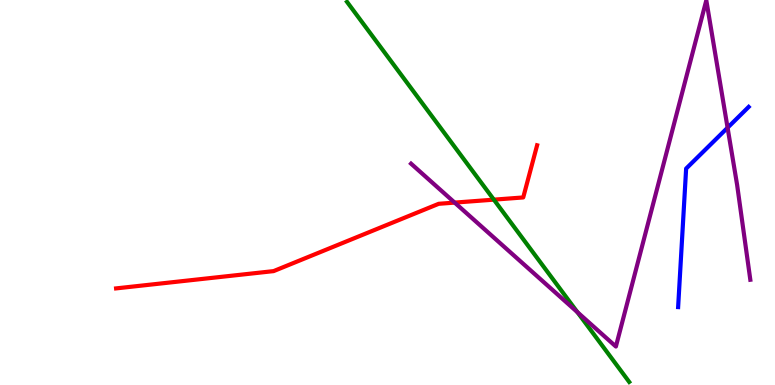[{'lines': ['blue', 'red'], 'intersections': []}, {'lines': ['green', 'red'], 'intersections': [{'x': 6.37, 'y': 4.81}]}, {'lines': ['purple', 'red'], 'intersections': [{'x': 5.87, 'y': 4.74}]}, {'lines': ['blue', 'green'], 'intersections': []}, {'lines': ['blue', 'purple'], 'intersections': [{'x': 9.39, 'y': 6.68}]}, {'lines': ['green', 'purple'], 'intersections': [{'x': 7.45, 'y': 1.89}]}]